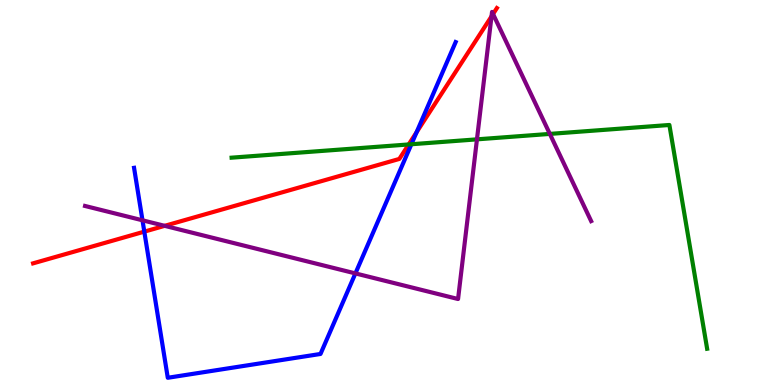[{'lines': ['blue', 'red'], 'intersections': [{'x': 1.86, 'y': 3.98}, {'x': 5.38, 'y': 6.57}]}, {'lines': ['green', 'red'], 'intersections': [{'x': 5.27, 'y': 6.25}]}, {'lines': ['purple', 'red'], 'intersections': [{'x': 2.12, 'y': 4.13}, {'x': 6.34, 'y': 9.57}, {'x': 6.36, 'y': 9.64}]}, {'lines': ['blue', 'green'], 'intersections': [{'x': 5.31, 'y': 6.25}]}, {'lines': ['blue', 'purple'], 'intersections': [{'x': 1.84, 'y': 4.28}, {'x': 4.59, 'y': 2.9}]}, {'lines': ['green', 'purple'], 'intersections': [{'x': 6.15, 'y': 6.38}, {'x': 7.09, 'y': 6.52}]}]